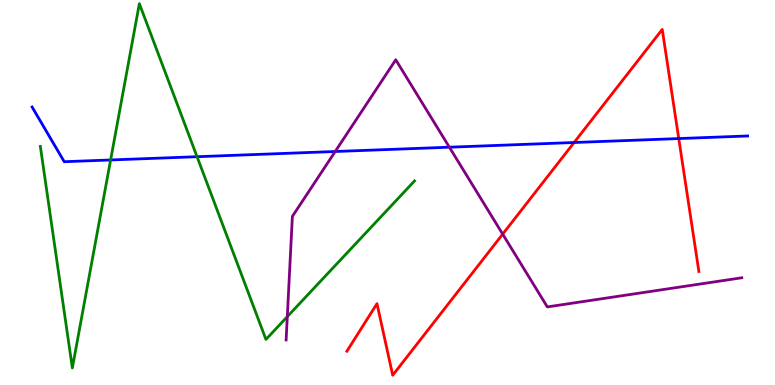[{'lines': ['blue', 'red'], 'intersections': [{'x': 7.41, 'y': 6.3}, {'x': 8.76, 'y': 6.4}]}, {'lines': ['green', 'red'], 'intersections': []}, {'lines': ['purple', 'red'], 'intersections': [{'x': 6.49, 'y': 3.92}]}, {'lines': ['blue', 'green'], 'intersections': [{'x': 1.43, 'y': 5.85}, {'x': 2.54, 'y': 5.93}]}, {'lines': ['blue', 'purple'], 'intersections': [{'x': 4.33, 'y': 6.06}, {'x': 5.8, 'y': 6.18}]}, {'lines': ['green', 'purple'], 'intersections': [{'x': 3.71, 'y': 1.78}]}]